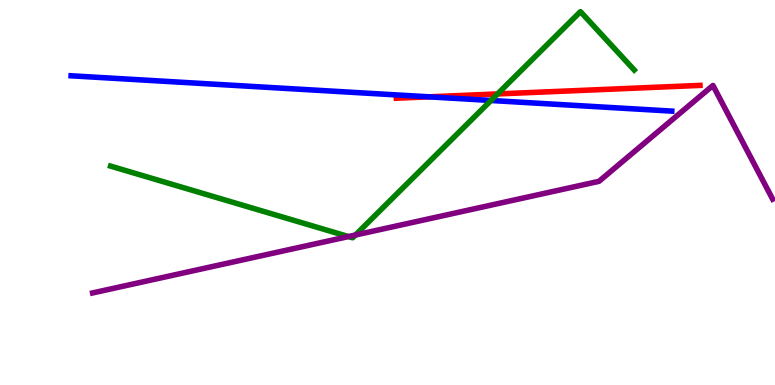[{'lines': ['blue', 'red'], 'intersections': [{'x': 5.53, 'y': 7.48}]}, {'lines': ['green', 'red'], 'intersections': [{'x': 6.42, 'y': 7.56}]}, {'lines': ['purple', 'red'], 'intersections': []}, {'lines': ['blue', 'green'], 'intersections': [{'x': 6.34, 'y': 7.39}]}, {'lines': ['blue', 'purple'], 'intersections': []}, {'lines': ['green', 'purple'], 'intersections': [{'x': 4.5, 'y': 3.86}, {'x': 4.59, 'y': 3.9}]}]